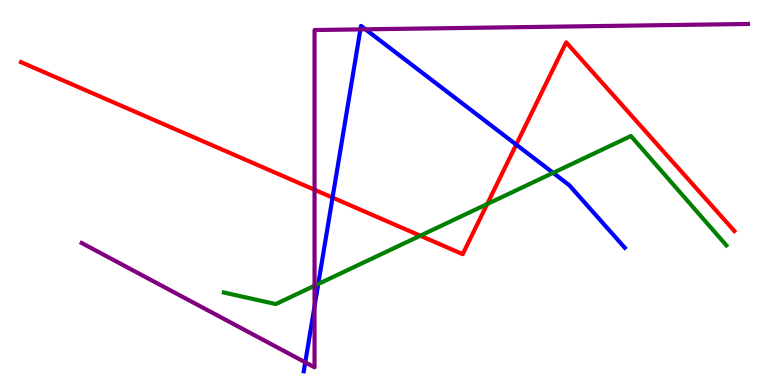[{'lines': ['blue', 'red'], 'intersections': [{'x': 4.29, 'y': 4.87}, {'x': 6.66, 'y': 6.24}]}, {'lines': ['green', 'red'], 'intersections': [{'x': 5.42, 'y': 3.88}, {'x': 6.29, 'y': 4.7}]}, {'lines': ['purple', 'red'], 'intersections': [{'x': 4.06, 'y': 5.07}]}, {'lines': ['blue', 'green'], 'intersections': [{'x': 4.11, 'y': 2.62}, {'x': 7.14, 'y': 5.51}]}, {'lines': ['blue', 'purple'], 'intersections': [{'x': 3.94, 'y': 0.589}, {'x': 4.06, 'y': 2.05}, {'x': 4.65, 'y': 9.24}, {'x': 4.72, 'y': 9.24}]}, {'lines': ['green', 'purple'], 'intersections': [{'x': 4.06, 'y': 2.58}]}]